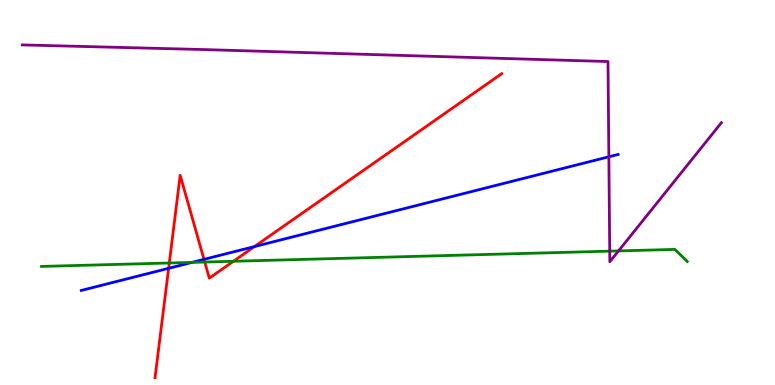[{'lines': ['blue', 'red'], 'intersections': [{'x': 2.18, 'y': 3.03}, {'x': 2.63, 'y': 3.26}, {'x': 3.28, 'y': 3.6}]}, {'lines': ['green', 'red'], 'intersections': [{'x': 2.18, 'y': 3.17}, {'x': 2.64, 'y': 3.19}, {'x': 3.01, 'y': 3.21}]}, {'lines': ['purple', 'red'], 'intersections': []}, {'lines': ['blue', 'green'], 'intersections': [{'x': 2.48, 'y': 3.18}]}, {'lines': ['blue', 'purple'], 'intersections': [{'x': 7.86, 'y': 5.93}]}, {'lines': ['green', 'purple'], 'intersections': [{'x': 7.87, 'y': 3.48}, {'x': 7.98, 'y': 3.48}]}]